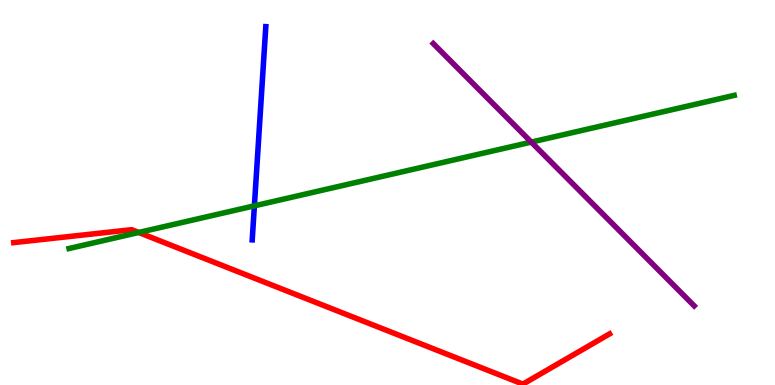[{'lines': ['blue', 'red'], 'intersections': []}, {'lines': ['green', 'red'], 'intersections': [{'x': 1.79, 'y': 3.96}]}, {'lines': ['purple', 'red'], 'intersections': []}, {'lines': ['blue', 'green'], 'intersections': [{'x': 3.28, 'y': 4.65}]}, {'lines': ['blue', 'purple'], 'intersections': []}, {'lines': ['green', 'purple'], 'intersections': [{'x': 6.86, 'y': 6.31}]}]